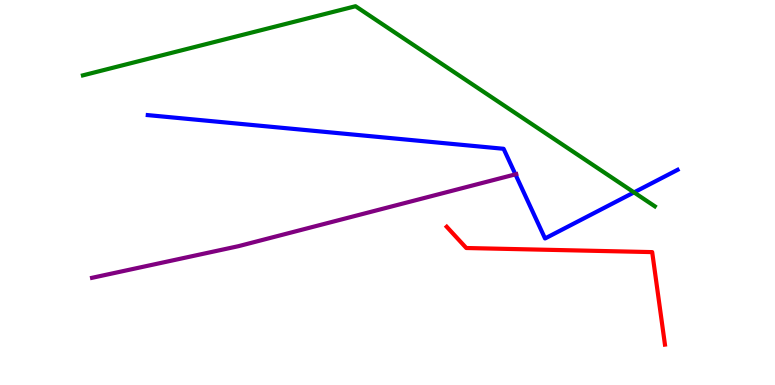[{'lines': ['blue', 'red'], 'intersections': []}, {'lines': ['green', 'red'], 'intersections': []}, {'lines': ['purple', 'red'], 'intersections': []}, {'lines': ['blue', 'green'], 'intersections': [{'x': 8.18, 'y': 5.0}]}, {'lines': ['blue', 'purple'], 'intersections': [{'x': 6.65, 'y': 5.47}]}, {'lines': ['green', 'purple'], 'intersections': []}]